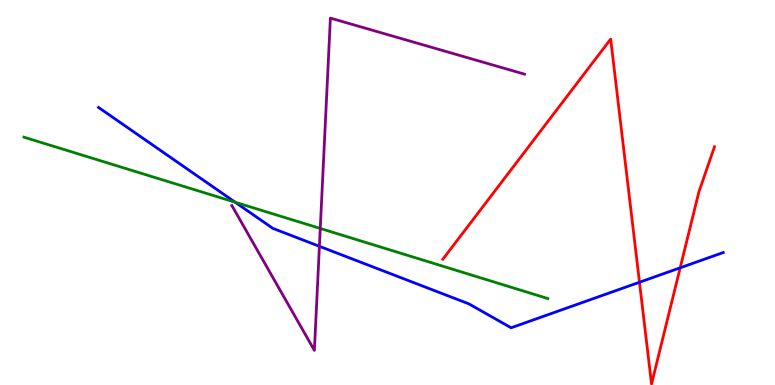[{'lines': ['blue', 'red'], 'intersections': [{'x': 8.25, 'y': 2.67}, {'x': 8.78, 'y': 3.04}]}, {'lines': ['green', 'red'], 'intersections': []}, {'lines': ['purple', 'red'], 'intersections': []}, {'lines': ['blue', 'green'], 'intersections': [{'x': 3.03, 'y': 4.75}]}, {'lines': ['blue', 'purple'], 'intersections': [{'x': 4.12, 'y': 3.6}]}, {'lines': ['green', 'purple'], 'intersections': [{'x': 4.13, 'y': 4.07}]}]